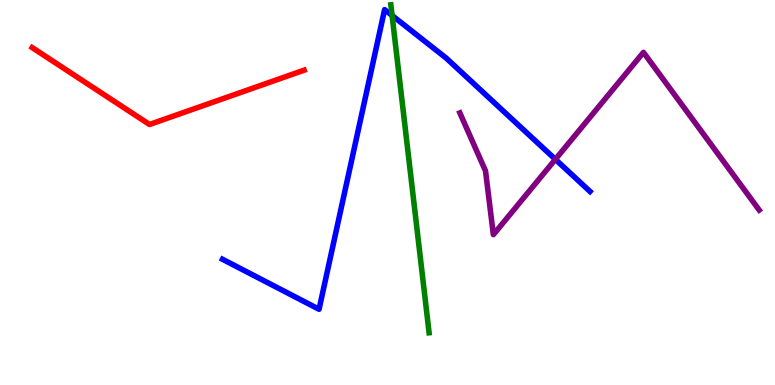[{'lines': ['blue', 'red'], 'intersections': []}, {'lines': ['green', 'red'], 'intersections': []}, {'lines': ['purple', 'red'], 'intersections': []}, {'lines': ['blue', 'green'], 'intersections': [{'x': 5.06, 'y': 9.6}]}, {'lines': ['blue', 'purple'], 'intersections': [{'x': 7.17, 'y': 5.86}]}, {'lines': ['green', 'purple'], 'intersections': []}]